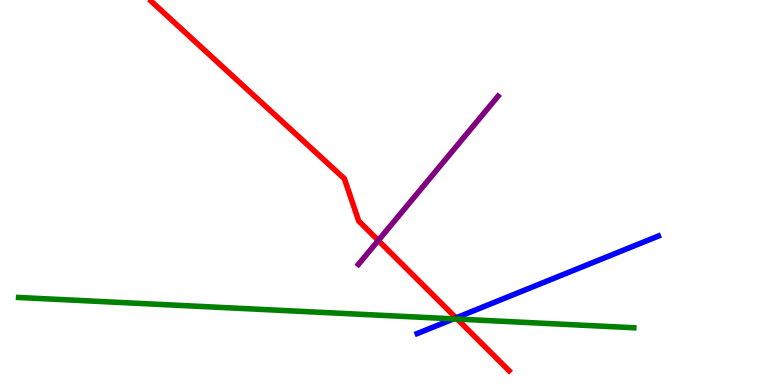[{'lines': ['blue', 'red'], 'intersections': [{'x': 5.88, 'y': 1.74}]}, {'lines': ['green', 'red'], 'intersections': [{'x': 5.9, 'y': 1.71}]}, {'lines': ['purple', 'red'], 'intersections': [{'x': 4.88, 'y': 3.75}]}, {'lines': ['blue', 'green'], 'intersections': [{'x': 5.85, 'y': 1.72}]}, {'lines': ['blue', 'purple'], 'intersections': []}, {'lines': ['green', 'purple'], 'intersections': []}]